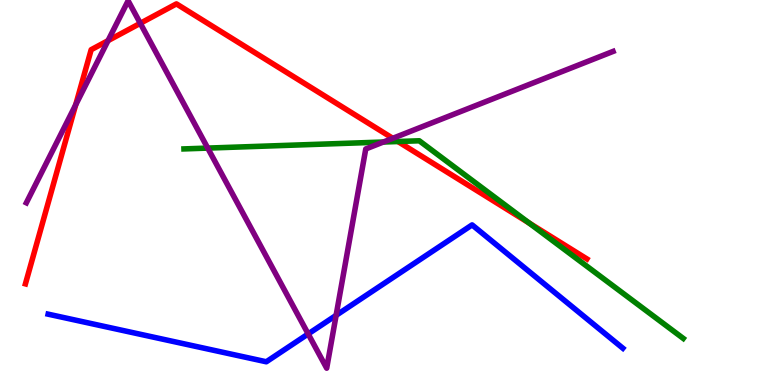[{'lines': ['blue', 'red'], 'intersections': []}, {'lines': ['green', 'red'], 'intersections': [{'x': 5.13, 'y': 6.32}, {'x': 6.83, 'y': 4.21}]}, {'lines': ['purple', 'red'], 'intersections': [{'x': 0.977, 'y': 7.28}, {'x': 1.39, 'y': 8.94}, {'x': 1.81, 'y': 9.39}, {'x': 5.07, 'y': 6.41}]}, {'lines': ['blue', 'green'], 'intersections': []}, {'lines': ['blue', 'purple'], 'intersections': [{'x': 3.98, 'y': 1.33}, {'x': 4.34, 'y': 1.81}]}, {'lines': ['green', 'purple'], 'intersections': [{'x': 2.68, 'y': 6.15}, {'x': 4.95, 'y': 6.31}]}]